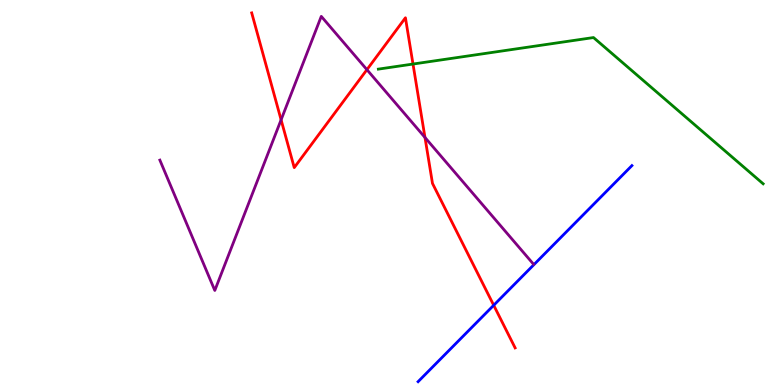[{'lines': ['blue', 'red'], 'intersections': [{'x': 6.37, 'y': 2.07}]}, {'lines': ['green', 'red'], 'intersections': [{'x': 5.33, 'y': 8.34}]}, {'lines': ['purple', 'red'], 'intersections': [{'x': 3.63, 'y': 6.89}, {'x': 4.73, 'y': 8.19}, {'x': 5.48, 'y': 6.43}]}, {'lines': ['blue', 'green'], 'intersections': []}, {'lines': ['blue', 'purple'], 'intersections': []}, {'lines': ['green', 'purple'], 'intersections': []}]